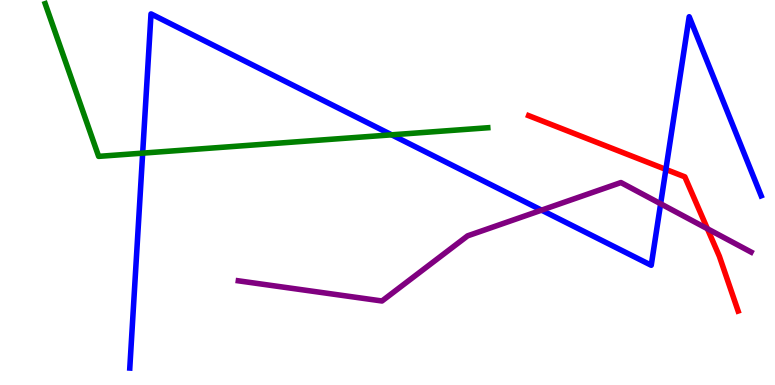[{'lines': ['blue', 'red'], 'intersections': [{'x': 8.59, 'y': 5.6}]}, {'lines': ['green', 'red'], 'intersections': []}, {'lines': ['purple', 'red'], 'intersections': [{'x': 9.13, 'y': 4.06}]}, {'lines': ['blue', 'green'], 'intersections': [{'x': 1.84, 'y': 6.02}, {'x': 5.05, 'y': 6.5}]}, {'lines': ['blue', 'purple'], 'intersections': [{'x': 6.99, 'y': 4.54}, {'x': 8.52, 'y': 4.71}]}, {'lines': ['green', 'purple'], 'intersections': []}]